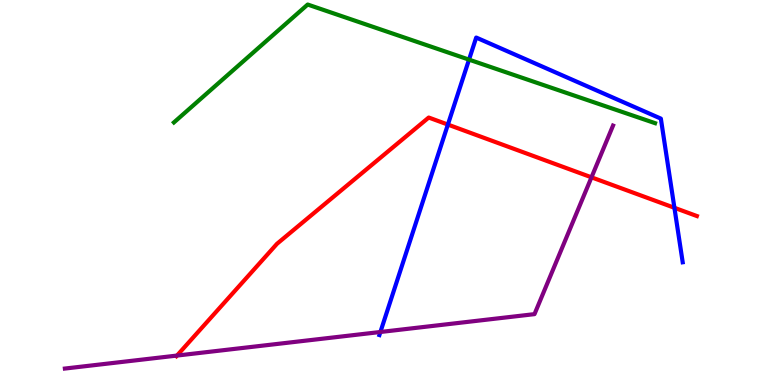[{'lines': ['blue', 'red'], 'intersections': [{'x': 5.78, 'y': 6.76}, {'x': 8.7, 'y': 4.6}]}, {'lines': ['green', 'red'], 'intersections': []}, {'lines': ['purple', 'red'], 'intersections': [{'x': 2.28, 'y': 0.765}, {'x': 7.63, 'y': 5.39}]}, {'lines': ['blue', 'green'], 'intersections': [{'x': 6.05, 'y': 8.45}]}, {'lines': ['blue', 'purple'], 'intersections': [{'x': 4.91, 'y': 1.38}]}, {'lines': ['green', 'purple'], 'intersections': []}]